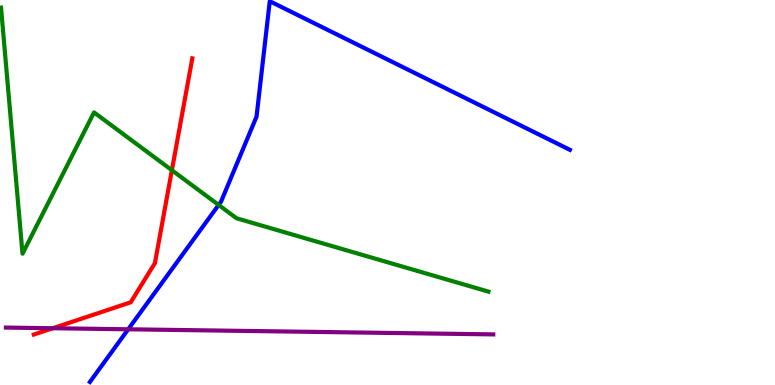[{'lines': ['blue', 'red'], 'intersections': []}, {'lines': ['green', 'red'], 'intersections': [{'x': 2.22, 'y': 5.58}]}, {'lines': ['purple', 'red'], 'intersections': [{'x': 0.681, 'y': 1.47}]}, {'lines': ['blue', 'green'], 'intersections': [{'x': 2.82, 'y': 4.68}]}, {'lines': ['blue', 'purple'], 'intersections': [{'x': 1.65, 'y': 1.45}]}, {'lines': ['green', 'purple'], 'intersections': []}]